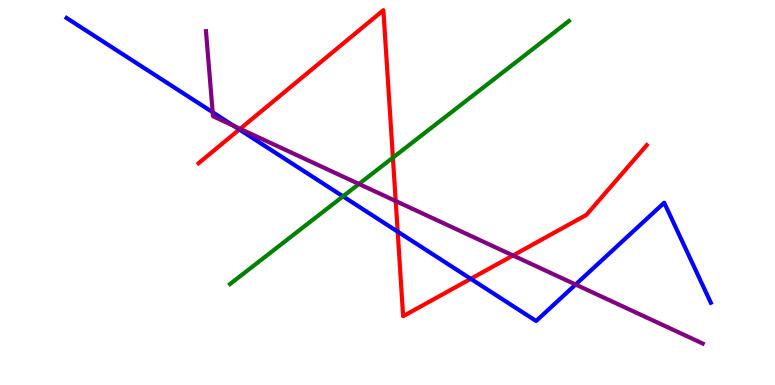[{'lines': ['blue', 'red'], 'intersections': [{'x': 3.09, 'y': 6.64}, {'x': 5.13, 'y': 3.98}, {'x': 6.07, 'y': 2.76}]}, {'lines': ['green', 'red'], 'intersections': [{'x': 5.07, 'y': 5.91}]}, {'lines': ['purple', 'red'], 'intersections': [{'x': 3.1, 'y': 6.65}, {'x': 5.11, 'y': 4.78}, {'x': 6.62, 'y': 3.36}]}, {'lines': ['blue', 'green'], 'intersections': [{'x': 4.43, 'y': 4.9}]}, {'lines': ['blue', 'purple'], 'intersections': [{'x': 2.74, 'y': 7.08}, {'x': 3.02, 'y': 6.73}, {'x': 7.43, 'y': 2.61}]}, {'lines': ['green', 'purple'], 'intersections': [{'x': 4.63, 'y': 5.22}]}]